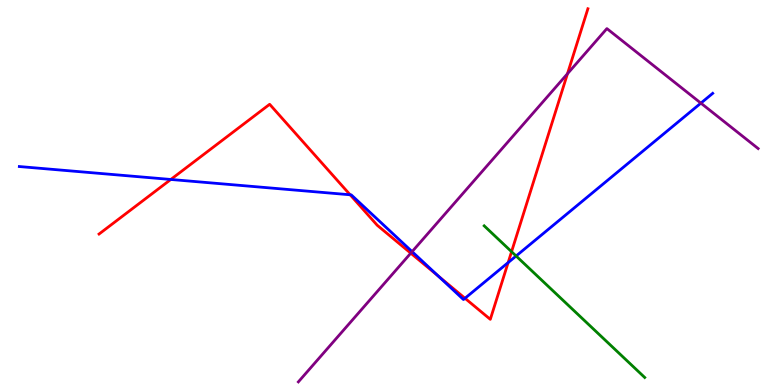[{'lines': ['blue', 'red'], 'intersections': [{'x': 2.2, 'y': 5.34}, {'x': 4.52, 'y': 4.94}, {'x': 5.66, 'y': 2.83}, {'x': 6.0, 'y': 2.25}, {'x': 6.56, 'y': 3.18}]}, {'lines': ['green', 'red'], 'intersections': [{'x': 6.6, 'y': 3.46}]}, {'lines': ['purple', 'red'], 'intersections': [{'x': 5.3, 'y': 3.42}, {'x': 7.32, 'y': 8.08}]}, {'lines': ['blue', 'green'], 'intersections': [{'x': 6.66, 'y': 3.35}]}, {'lines': ['blue', 'purple'], 'intersections': [{'x': 5.32, 'y': 3.46}, {'x': 9.04, 'y': 7.32}]}, {'lines': ['green', 'purple'], 'intersections': []}]